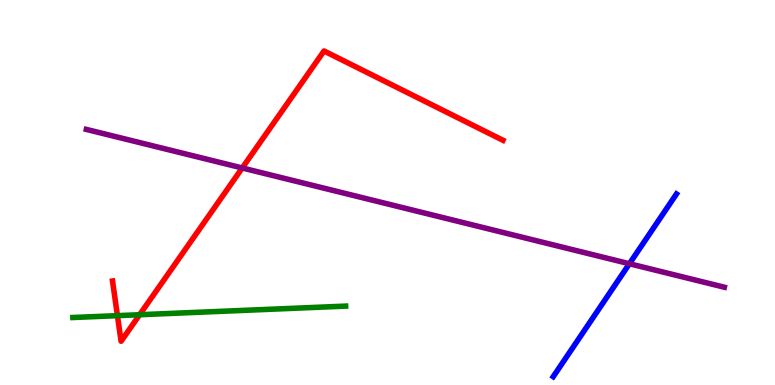[{'lines': ['blue', 'red'], 'intersections': []}, {'lines': ['green', 'red'], 'intersections': [{'x': 1.52, 'y': 1.8}, {'x': 1.8, 'y': 1.83}]}, {'lines': ['purple', 'red'], 'intersections': [{'x': 3.13, 'y': 5.64}]}, {'lines': ['blue', 'green'], 'intersections': []}, {'lines': ['blue', 'purple'], 'intersections': [{'x': 8.12, 'y': 3.15}]}, {'lines': ['green', 'purple'], 'intersections': []}]